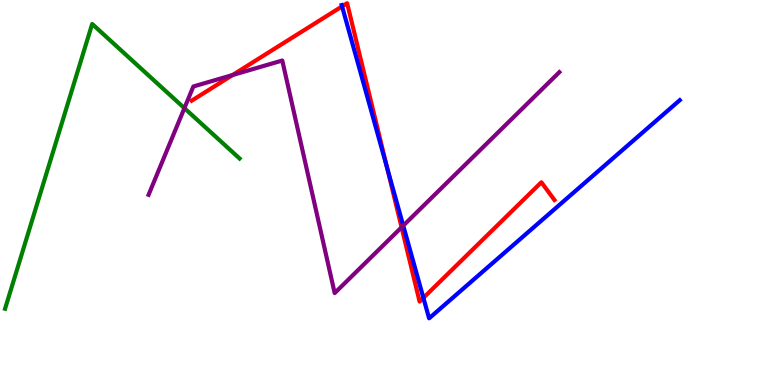[{'lines': ['blue', 'red'], 'intersections': [{'x': 4.41, 'y': 9.83}, {'x': 4.99, 'y': 5.64}, {'x': 5.46, 'y': 2.26}]}, {'lines': ['green', 'red'], 'intersections': []}, {'lines': ['purple', 'red'], 'intersections': [{'x': 3.0, 'y': 8.05}, {'x': 5.18, 'y': 4.1}]}, {'lines': ['blue', 'green'], 'intersections': []}, {'lines': ['blue', 'purple'], 'intersections': [{'x': 5.2, 'y': 4.14}]}, {'lines': ['green', 'purple'], 'intersections': [{'x': 2.38, 'y': 7.19}]}]